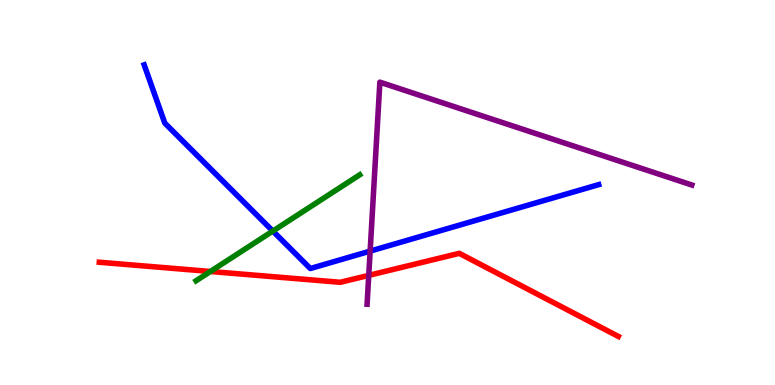[{'lines': ['blue', 'red'], 'intersections': []}, {'lines': ['green', 'red'], 'intersections': [{'x': 2.71, 'y': 2.95}]}, {'lines': ['purple', 'red'], 'intersections': [{'x': 4.76, 'y': 2.85}]}, {'lines': ['blue', 'green'], 'intersections': [{'x': 3.52, 'y': 4.0}]}, {'lines': ['blue', 'purple'], 'intersections': [{'x': 4.78, 'y': 3.48}]}, {'lines': ['green', 'purple'], 'intersections': []}]